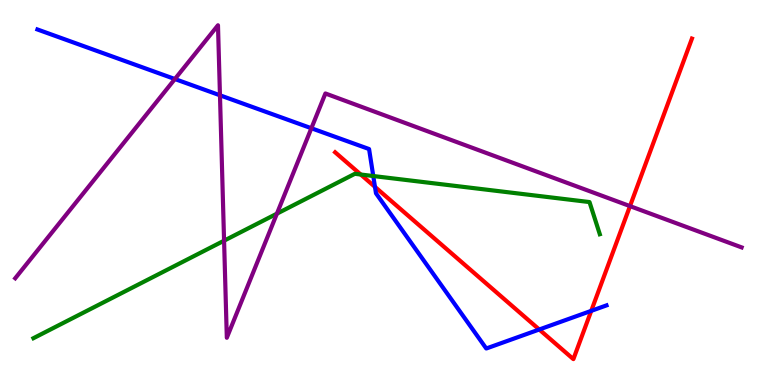[{'lines': ['blue', 'red'], 'intersections': [{'x': 4.84, 'y': 5.15}, {'x': 6.96, 'y': 1.44}, {'x': 7.63, 'y': 1.93}]}, {'lines': ['green', 'red'], 'intersections': [{'x': 4.65, 'y': 5.47}]}, {'lines': ['purple', 'red'], 'intersections': [{'x': 8.13, 'y': 4.65}]}, {'lines': ['blue', 'green'], 'intersections': [{'x': 4.82, 'y': 5.43}]}, {'lines': ['blue', 'purple'], 'intersections': [{'x': 2.26, 'y': 7.95}, {'x': 2.84, 'y': 7.53}, {'x': 4.02, 'y': 6.67}]}, {'lines': ['green', 'purple'], 'intersections': [{'x': 2.89, 'y': 3.75}, {'x': 3.57, 'y': 4.45}]}]